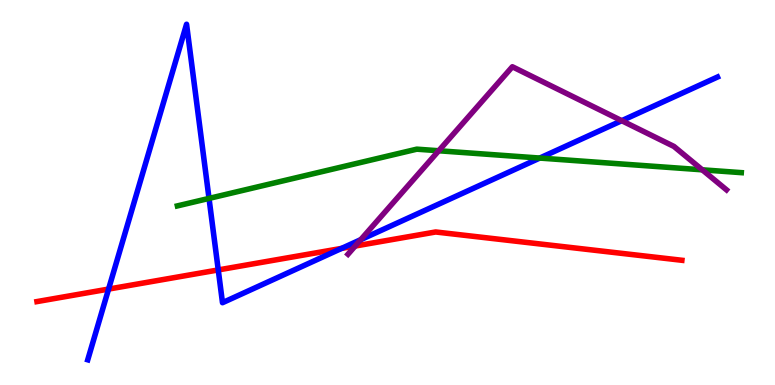[{'lines': ['blue', 'red'], 'intersections': [{'x': 1.4, 'y': 2.49}, {'x': 2.82, 'y': 2.99}, {'x': 4.41, 'y': 3.55}]}, {'lines': ['green', 'red'], 'intersections': []}, {'lines': ['purple', 'red'], 'intersections': [{'x': 4.58, 'y': 3.61}]}, {'lines': ['blue', 'green'], 'intersections': [{'x': 2.7, 'y': 4.85}, {'x': 6.96, 'y': 5.89}]}, {'lines': ['blue', 'purple'], 'intersections': [{'x': 4.66, 'y': 3.78}, {'x': 8.02, 'y': 6.87}]}, {'lines': ['green', 'purple'], 'intersections': [{'x': 5.66, 'y': 6.08}, {'x': 9.06, 'y': 5.59}]}]